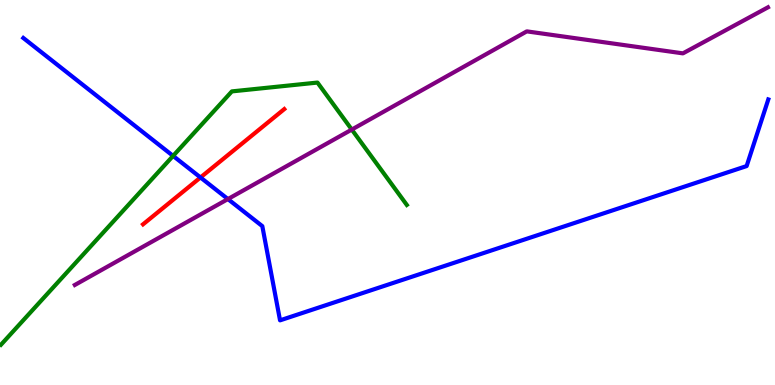[{'lines': ['blue', 'red'], 'intersections': [{'x': 2.59, 'y': 5.39}]}, {'lines': ['green', 'red'], 'intersections': []}, {'lines': ['purple', 'red'], 'intersections': []}, {'lines': ['blue', 'green'], 'intersections': [{'x': 2.23, 'y': 5.95}]}, {'lines': ['blue', 'purple'], 'intersections': [{'x': 2.94, 'y': 4.83}]}, {'lines': ['green', 'purple'], 'intersections': [{'x': 4.54, 'y': 6.63}]}]